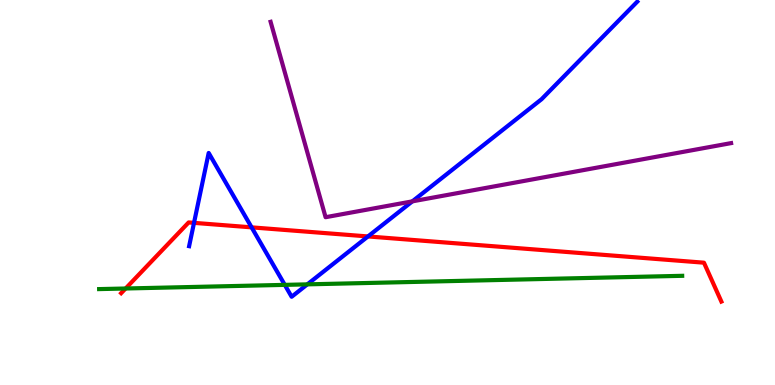[{'lines': ['blue', 'red'], 'intersections': [{'x': 2.5, 'y': 4.21}, {'x': 3.25, 'y': 4.09}, {'x': 4.75, 'y': 3.86}]}, {'lines': ['green', 'red'], 'intersections': [{'x': 1.62, 'y': 2.51}]}, {'lines': ['purple', 'red'], 'intersections': []}, {'lines': ['blue', 'green'], 'intersections': [{'x': 3.67, 'y': 2.6}, {'x': 3.97, 'y': 2.61}]}, {'lines': ['blue', 'purple'], 'intersections': [{'x': 5.32, 'y': 4.77}]}, {'lines': ['green', 'purple'], 'intersections': []}]